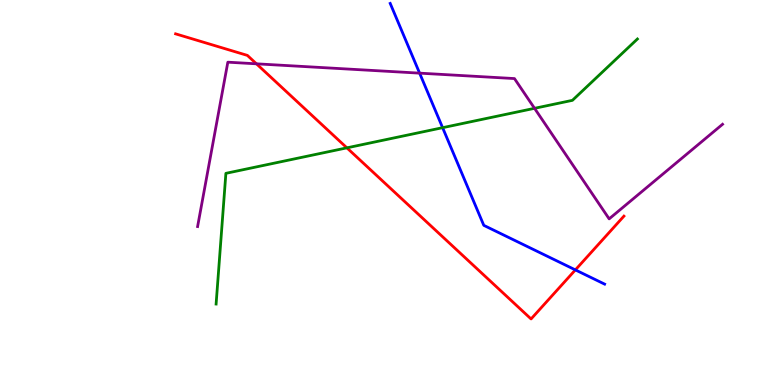[{'lines': ['blue', 'red'], 'intersections': [{'x': 7.42, 'y': 2.99}]}, {'lines': ['green', 'red'], 'intersections': [{'x': 4.48, 'y': 6.16}]}, {'lines': ['purple', 'red'], 'intersections': [{'x': 3.31, 'y': 8.34}]}, {'lines': ['blue', 'green'], 'intersections': [{'x': 5.71, 'y': 6.68}]}, {'lines': ['blue', 'purple'], 'intersections': [{'x': 5.41, 'y': 8.1}]}, {'lines': ['green', 'purple'], 'intersections': [{'x': 6.9, 'y': 7.19}]}]